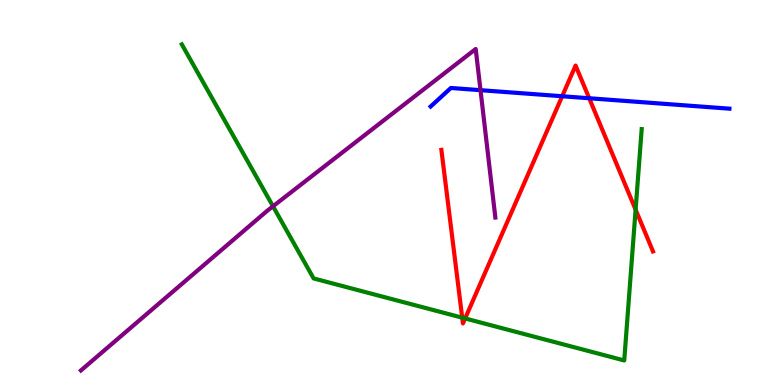[{'lines': ['blue', 'red'], 'intersections': [{'x': 7.25, 'y': 7.5}, {'x': 7.6, 'y': 7.45}]}, {'lines': ['green', 'red'], 'intersections': [{'x': 5.96, 'y': 1.75}, {'x': 6.0, 'y': 1.73}, {'x': 8.2, 'y': 4.55}]}, {'lines': ['purple', 'red'], 'intersections': []}, {'lines': ['blue', 'green'], 'intersections': []}, {'lines': ['blue', 'purple'], 'intersections': [{'x': 6.2, 'y': 7.66}]}, {'lines': ['green', 'purple'], 'intersections': [{'x': 3.52, 'y': 4.64}]}]